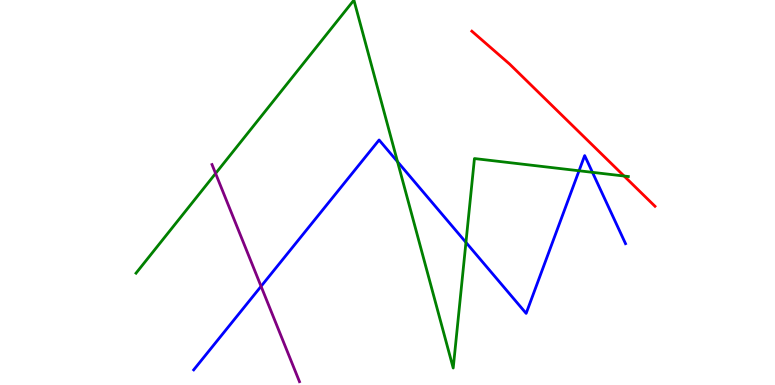[{'lines': ['blue', 'red'], 'intersections': []}, {'lines': ['green', 'red'], 'intersections': [{'x': 8.05, 'y': 5.43}]}, {'lines': ['purple', 'red'], 'intersections': []}, {'lines': ['blue', 'green'], 'intersections': [{'x': 5.13, 'y': 5.8}, {'x': 6.01, 'y': 3.7}, {'x': 7.47, 'y': 5.56}, {'x': 7.64, 'y': 5.52}]}, {'lines': ['blue', 'purple'], 'intersections': [{'x': 3.37, 'y': 2.56}]}, {'lines': ['green', 'purple'], 'intersections': [{'x': 2.78, 'y': 5.49}]}]